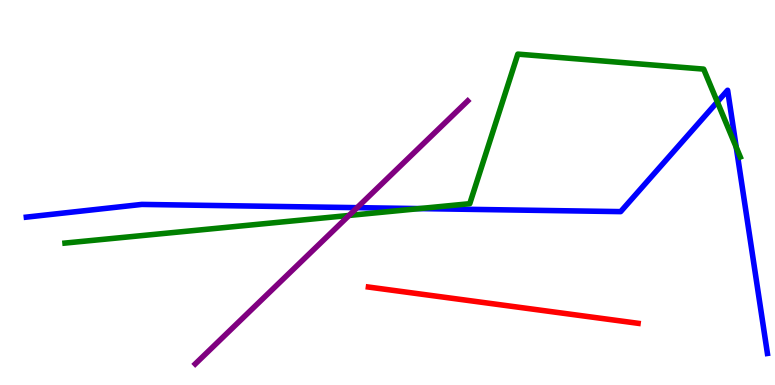[{'lines': ['blue', 'red'], 'intersections': []}, {'lines': ['green', 'red'], 'intersections': []}, {'lines': ['purple', 'red'], 'intersections': []}, {'lines': ['blue', 'green'], 'intersections': [{'x': 5.41, 'y': 4.58}, {'x': 9.26, 'y': 7.35}, {'x': 9.5, 'y': 6.17}]}, {'lines': ['blue', 'purple'], 'intersections': [{'x': 4.61, 'y': 4.61}]}, {'lines': ['green', 'purple'], 'intersections': [{'x': 4.5, 'y': 4.4}]}]